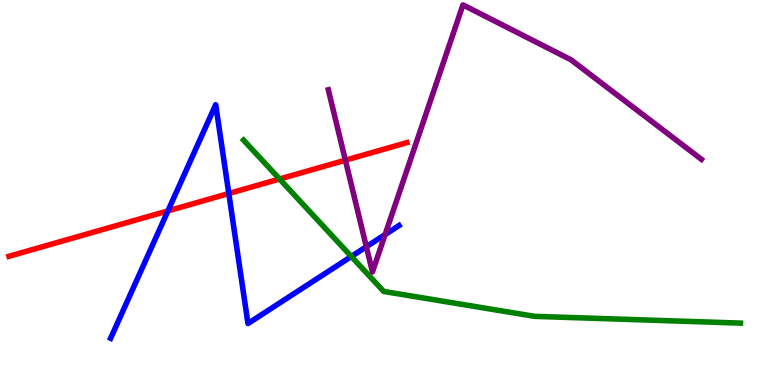[{'lines': ['blue', 'red'], 'intersections': [{'x': 2.17, 'y': 4.52}, {'x': 2.95, 'y': 4.97}]}, {'lines': ['green', 'red'], 'intersections': [{'x': 3.61, 'y': 5.35}]}, {'lines': ['purple', 'red'], 'intersections': [{'x': 4.46, 'y': 5.84}]}, {'lines': ['blue', 'green'], 'intersections': [{'x': 4.53, 'y': 3.34}]}, {'lines': ['blue', 'purple'], 'intersections': [{'x': 4.73, 'y': 3.59}, {'x': 4.97, 'y': 3.91}]}, {'lines': ['green', 'purple'], 'intersections': []}]